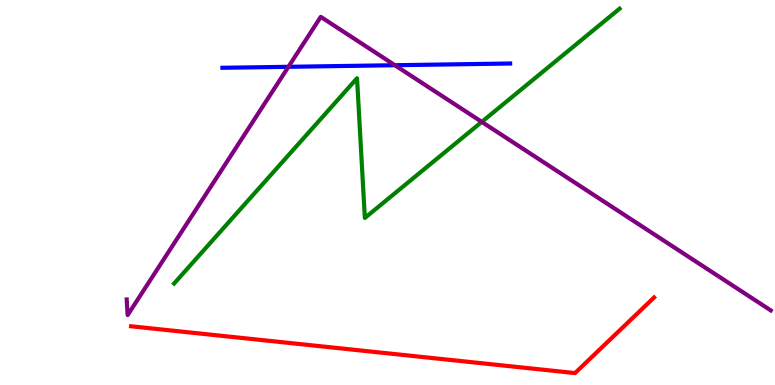[{'lines': ['blue', 'red'], 'intersections': []}, {'lines': ['green', 'red'], 'intersections': []}, {'lines': ['purple', 'red'], 'intersections': []}, {'lines': ['blue', 'green'], 'intersections': []}, {'lines': ['blue', 'purple'], 'intersections': [{'x': 3.72, 'y': 8.26}, {'x': 5.1, 'y': 8.31}]}, {'lines': ['green', 'purple'], 'intersections': [{'x': 6.22, 'y': 6.83}]}]